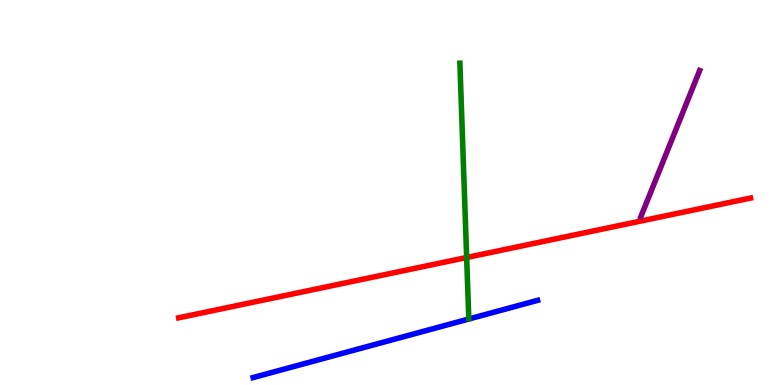[{'lines': ['blue', 'red'], 'intersections': []}, {'lines': ['green', 'red'], 'intersections': [{'x': 6.02, 'y': 3.31}]}, {'lines': ['purple', 'red'], 'intersections': []}, {'lines': ['blue', 'green'], 'intersections': []}, {'lines': ['blue', 'purple'], 'intersections': []}, {'lines': ['green', 'purple'], 'intersections': []}]